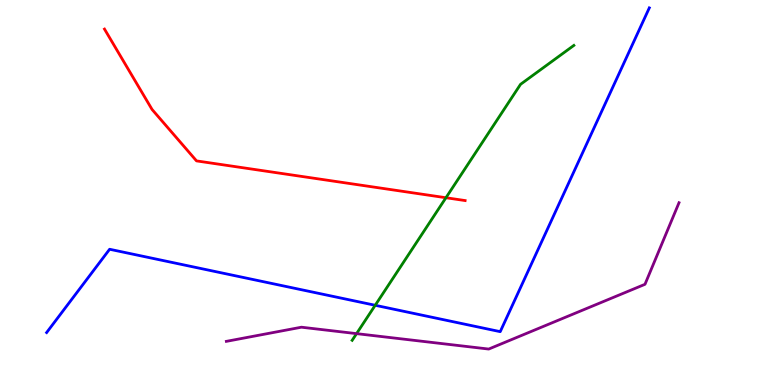[{'lines': ['blue', 'red'], 'intersections': []}, {'lines': ['green', 'red'], 'intersections': [{'x': 5.75, 'y': 4.86}]}, {'lines': ['purple', 'red'], 'intersections': []}, {'lines': ['blue', 'green'], 'intersections': [{'x': 4.84, 'y': 2.07}]}, {'lines': ['blue', 'purple'], 'intersections': []}, {'lines': ['green', 'purple'], 'intersections': [{'x': 4.6, 'y': 1.33}]}]